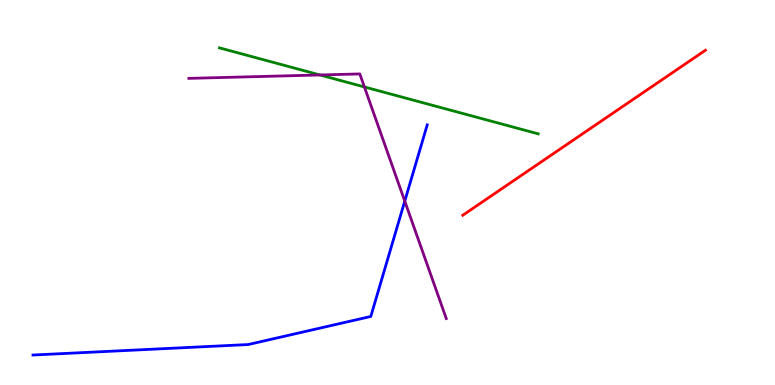[{'lines': ['blue', 'red'], 'intersections': []}, {'lines': ['green', 'red'], 'intersections': []}, {'lines': ['purple', 'red'], 'intersections': []}, {'lines': ['blue', 'green'], 'intersections': []}, {'lines': ['blue', 'purple'], 'intersections': [{'x': 5.22, 'y': 4.78}]}, {'lines': ['green', 'purple'], 'intersections': [{'x': 4.13, 'y': 8.05}, {'x': 4.7, 'y': 7.74}]}]